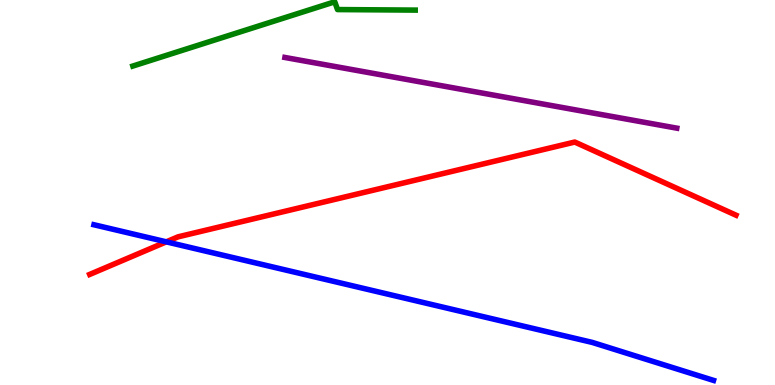[{'lines': ['blue', 'red'], 'intersections': [{'x': 2.15, 'y': 3.72}]}, {'lines': ['green', 'red'], 'intersections': []}, {'lines': ['purple', 'red'], 'intersections': []}, {'lines': ['blue', 'green'], 'intersections': []}, {'lines': ['blue', 'purple'], 'intersections': []}, {'lines': ['green', 'purple'], 'intersections': []}]